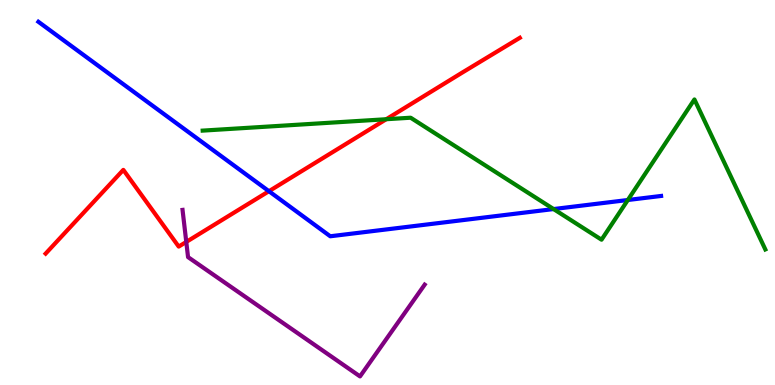[{'lines': ['blue', 'red'], 'intersections': [{'x': 3.47, 'y': 5.03}]}, {'lines': ['green', 'red'], 'intersections': [{'x': 4.98, 'y': 6.9}]}, {'lines': ['purple', 'red'], 'intersections': [{'x': 2.4, 'y': 3.72}]}, {'lines': ['blue', 'green'], 'intersections': [{'x': 7.14, 'y': 4.57}, {'x': 8.1, 'y': 4.8}]}, {'lines': ['blue', 'purple'], 'intersections': []}, {'lines': ['green', 'purple'], 'intersections': []}]